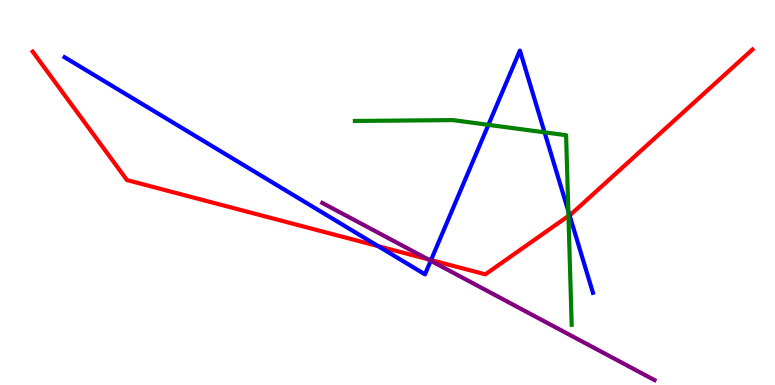[{'lines': ['blue', 'red'], 'intersections': [{'x': 4.88, 'y': 3.61}, {'x': 5.56, 'y': 3.25}, {'x': 7.35, 'y': 4.41}]}, {'lines': ['green', 'red'], 'intersections': [{'x': 7.34, 'y': 4.39}]}, {'lines': ['purple', 'red'], 'intersections': [{'x': 5.52, 'y': 3.27}]}, {'lines': ['blue', 'green'], 'intersections': [{'x': 6.3, 'y': 6.76}, {'x': 7.03, 'y': 6.56}, {'x': 7.33, 'y': 4.52}]}, {'lines': ['blue', 'purple'], 'intersections': [{'x': 5.56, 'y': 3.23}]}, {'lines': ['green', 'purple'], 'intersections': []}]